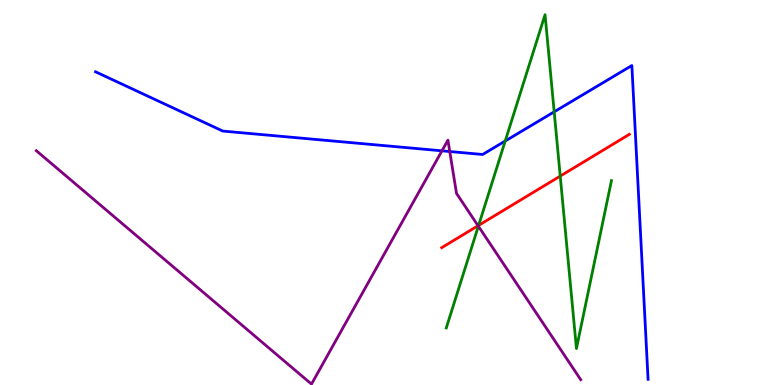[{'lines': ['blue', 'red'], 'intersections': []}, {'lines': ['green', 'red'], 'intersections': [{'x': 6.18, 'y': 4.15}, {'x': 7.23, 'y': 5.43}]}, {'lines': ['purple', 'red'], 'intersections': [{'x': 6.17, 'y': 4.14}]}, {'lines': ['blue', 'green'], 'intersections': [{'x': 6.52, 'y': 6.34}, {'x': 7.15, 'y': 7.1}]}, {'lines': ['blue', 'purple'], 'intersections': [{'x': 5.7, 'y': 6.08}, {'x': 5.8, 'y': 6.06}]}, {'lines': ['green', 'purple'], 'intersections': [{'x': 6.17, 'y': 4.13}]}]